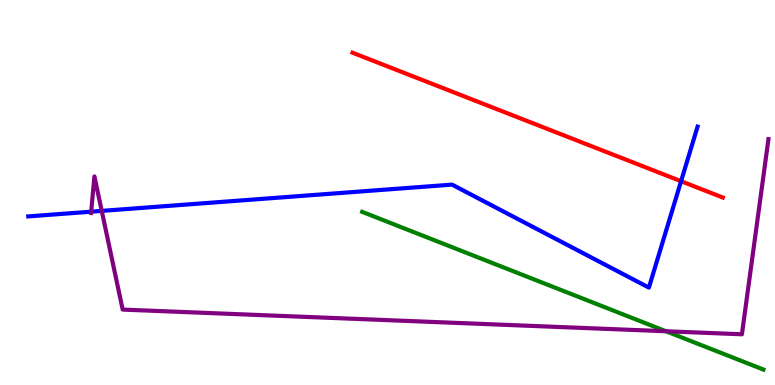[{'lines': ['blue', 'red'], 'intersections': [{'x': 8.79, 'y': 5.29}]}, {'lines': ['green', 'red'], 'intersections': []}, {'lines': ['purple', 'red'], 'intersections': []}, {'lines': ['blue', 'green'], 'intersections': []}, {'lines': ['blue', 'purple'], 'intersections': [{'x': 1.18, 'y': 4.5}, {'x': 1.31, 'y': 4.52}]}, {'lines': ['green', 'purple'], 'intersections': [{'x': 8.59, 'y': 1.4}]}]